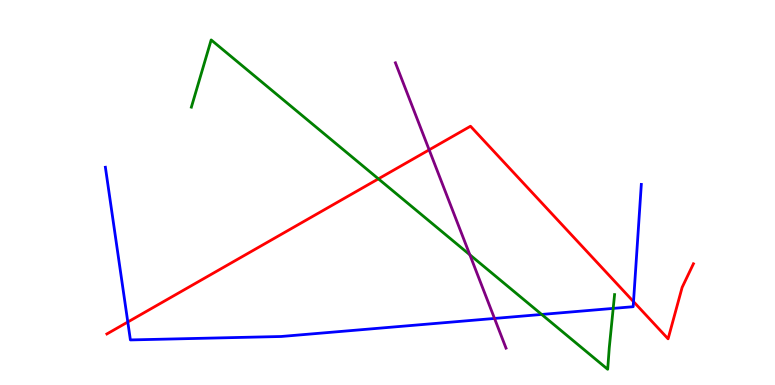[{'lines': ['blue', 'red'], 'intersections': [{'x': 1.65, 'y': 1.64}, {'x': 8.17, 'y': 2.17}]}, {'lines': ['green', 'red'], 'intersections': [{'x': 4.88, 'y': 5.35}]}, {'lines': ['purple', 'red'], 'intersections': [{'x': 5.54, 'y': 6.11}]}, {'lines': ['blue', 'green'], 'intersections': [{'x': 6.99, 'y': 1.83}, {'x': 7.91, 'y': 1.99}]}, {'lines': ['blue', 'purple'], 'intersections': [{'x': 6.38, 'y': 1.73}]}, {'lines': ['green', 'purple'], 'intersections': [{'x': 6.06, 'y': 3.38}]}]